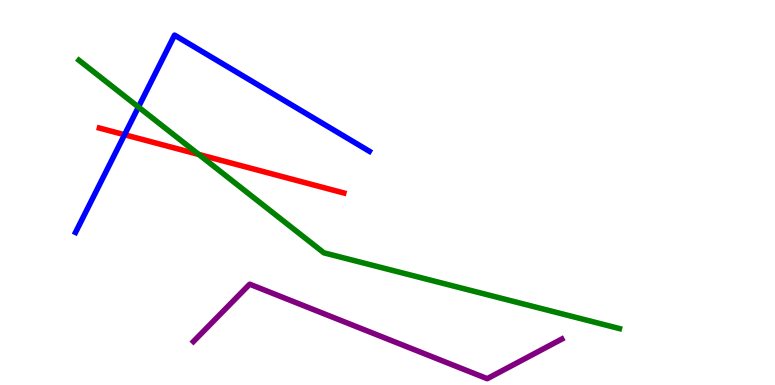[{'lines': ['blue', 'red'], 'intersections': [{'x': 1.61, 'y': 6.5}]}, {'lines': ['green', 'red'], 'intersections': [{'x': 2.56, 'y': 5.99}]}, {'lines': ['purple', 'red'], 'intersections': []}, {'lines': ['blue', 'green'], 'intersections': [{'x': 1.79, 'y': 7.22}]}, {'lines': ['blue', 'purple'], 'intersections': []}, {'lines': ['green', 'purple'], 'intersections': []}]